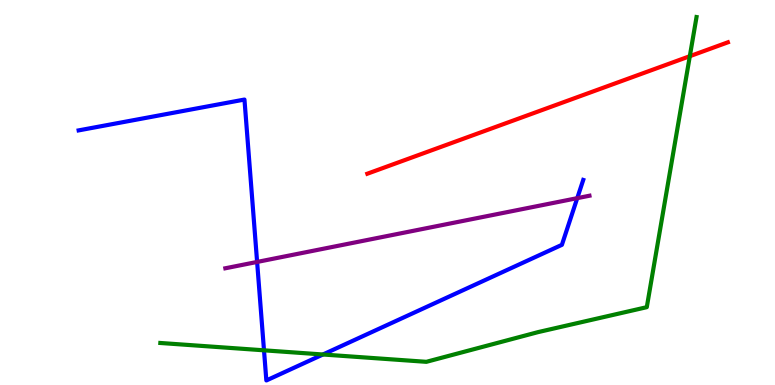[{'lines': ['blue', 'red'], 'intersections': []}, {'lines': ['green', 'red'], 'intersections': [{'x': 8.9, 'y': 8.54}]}, {'lines': ['purple', 'red'], 'intersections': []}, {'lines': ['blue', 'green'], 'intersections': [{'x': 3.41, 'y': 0.901}, {'x': 4.17, 'y': 0.792}]}, {'lines': ['blue', 'purple'], 'intersections': [{'x': 3.32, 'y': 3.2}, {'x': 7.45, 'y': 4.85}]}, {'lines': ['green', 'purple'], 'intersections': []}]